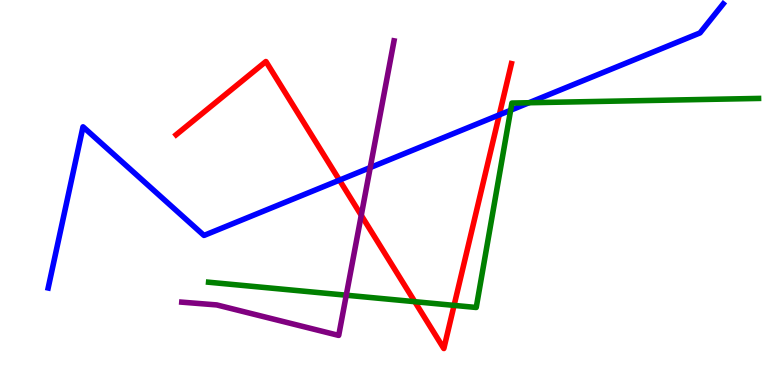[{'lines': ['blue', 'red'], 'intersections': [{'x': 4.38, 'y': 5.32}, {'x': 6.44, 'y': 7.02}]}, {'lines': ['green', 'red'], 'intersections': [{'x': 5.35, 'y': 2.16}, {'x': 5.86, 'y': 2.07}]}, {'lines': ['purple', 'red'], 'intersections': [{'x': 4.66, 'y': 4.41}]}, {'lines': ['blue', 'green'], 'intersections': [{'x': 6.59, 'y': 7.14}, {'x': 6.83, 'y': 7.33}]}, {'lines': ['blue', 'purple'], 'intersections': [{'x': 4.78, 'y': 5.65}]}, {'lines': ['green', 'purple'], 'intersections': [{'x': 4.47, 'y': 2.33}]}]